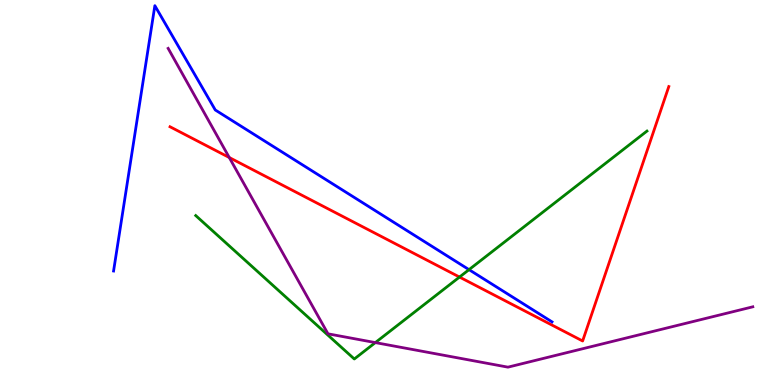[{'lines': ['blue', 'red'], 'intersections': []}, {'lines': ['green', 'red'], 'intersections': [{'x': 5.93, 'y': 2.8}]}, {'lines': ['purple', 'red'], 'intersections': [{'x': 2.96, 'y': 5.91}]}, {'lines': ['blue', 'green'], 'intersections': [{'x': 6.05, 'y': 3.0}]}, {'lines': ['blue', 'purple'], 'intersections': []}, {'lines': ['green', 'purple'], 'intersections': [{'x': 4.84, 'y': 1.1}]}]